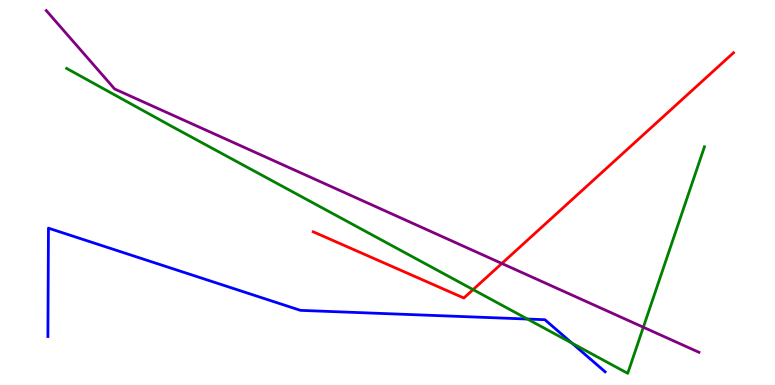[{'lines': ['blue', 'red'], 'intersections': []}, {'lines': ['green', 'red'], 'intersections': [{'x': 6.1, 'y': 2.48}]}, {'lines': ['purple', 'red'], 'intersections': [{'x': 6.48, 'y': 3.16}]}, {'lines': ['blue', 'green'], 'intersections': [{'x': 6.81, 'y': 1.71}, {'x': 7.38, 'y': 1.09}]}, {'lines': ['blue', 'purple'], 'intersections': []}, {'lines': ['green', 'purple'], 'intersections': [{'x': 8.3, 'y': 1.5}]}]